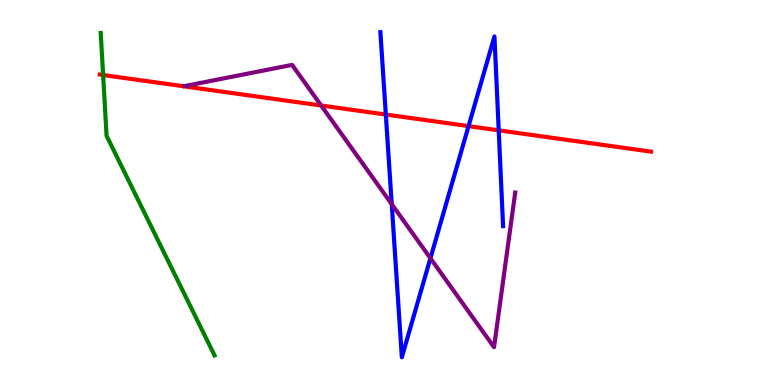[{'lines': ['blue', 'red'], 'intersections': [{'x': 4.98, 'y': 7.02}, {'x': 6.05, 'y': 6.72}, {'x': 6.44, 'y': 6.61}]}, {'lines': ['green', 'red'], 'intersections': [{'x': 1.33, 'y': 8.05}]}, {'lines': ['purple', 'red'], 'intersections': [{'x': 4.14, 'y': 7.26}]}, {'lines': ['blue', 'green'], 'intersections': []}, {'lines': ['blue', 'purple'], 'intersections': [{'x': 5.05, 'y': 4.7}, {'x': 5.55, 'y': 3.29}]}, {'lines': ['green', 'purple'], 'intersections': []}]